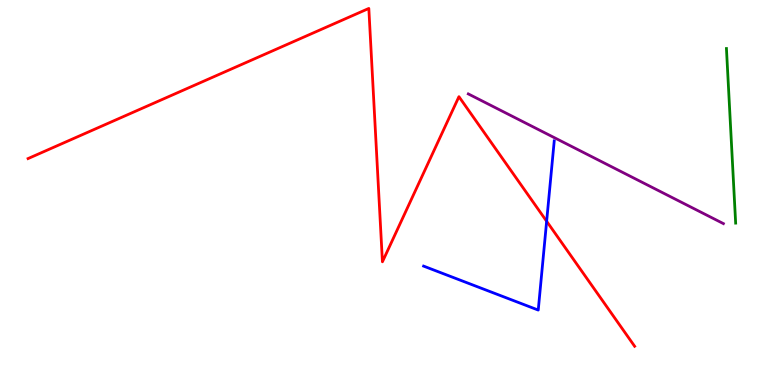[{'lines': ['blue', 'red'], 'intersections': [{'x': 7.05, 'y': 4.25}]}, {'lines': ['green', 'red'], 'intersections': []}, {'lines': ['purple', 'red'], 'intersections': []}, {'lines': ['blue', 'green'], 'intersections': []}, {'lines': ['blue', 'purple'], 'intersections': []}, {'lines': ['green', 'purple'], 'intersections': []}]